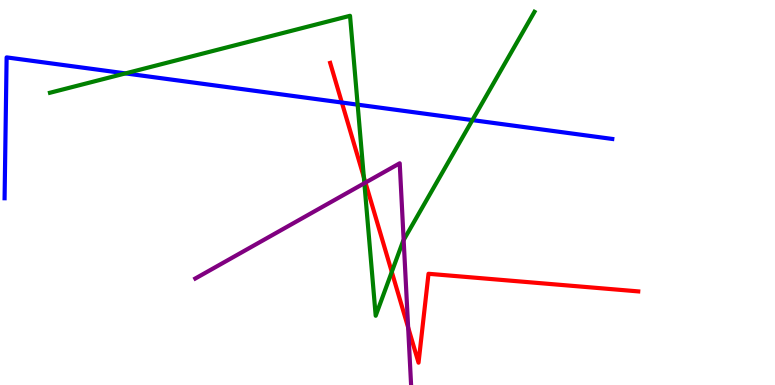[{'lines': ['blue', 'red'], 'intersections': [{'x': 4.41, 'y': 7.34}]}, {'lines': ['green', 'red'], 'intersections': [{'x': 4.69, 'y': 5.4}, {'x': 5.06, 'y': 2.94}]}, {'lines': ['purple', 'red'], 'intersections': [{'x': 4.72, 'y': 5.26}, {'x': 5.27, 'y': 1.5}]}, {'lines': ['blue', 'green'], 'intersections': [{'x': 1.62, 'y': 8.09}, {'x': 4.61, 'y': 7.28}, {'x': 6.1, 'y': 6.88}]}, {'lines': ['blue', 'purple'], 'intersections': []}, {'lines': ['green', 'purple'], 'intersections': [{'x': 4.7, 'y': 5.24}, {'x': 5.21, 'y': 3.76}]}]